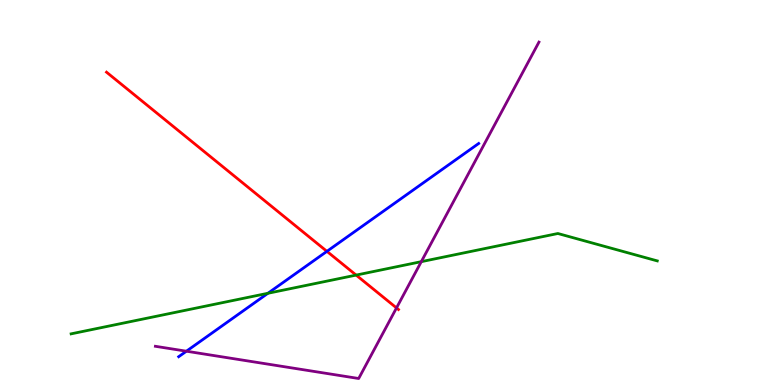[{'lines': ['blue', 'red'], 'intersections': [{'x': 4.22, 'y': 3.47}]}, {'lines': ['green', 'red'], 'intersections': [{'x': 4.6, 'y': 2.85}]}, {'lines': ['purple', 'red'], 'intersections': [{'x': 5.12, 'y': 2.0}]}, {'lines': ['blue', 'green'], 'intersections': [{'x': 3.46, 'y': 2.38}]}, {'lines': ['blue', 'purple'], 'intersections': [{'x': 2.41, 'y': 0.878}]}, {'lines': ['green', 'purple'], 'intersections': [{'x': 5.44, 'y': 3.2}]}]